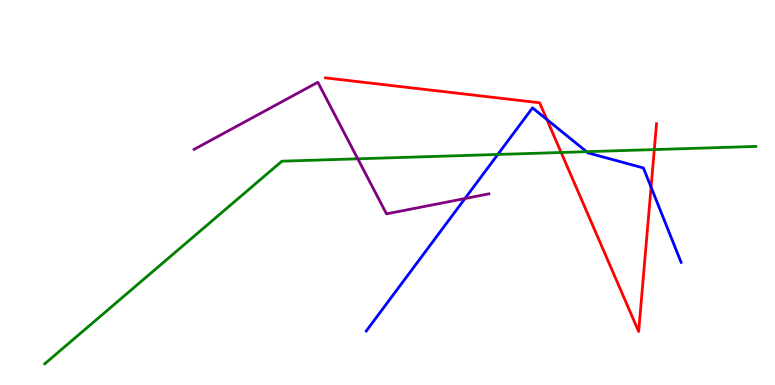[{'lines': ['blue', 'red'], 'intersections': [{'x': 7.06, 'y': 6.9}, {'x': 8.4, 'y': 5.14}]}, {'lines': ['green', 'red'], 'intersections': [{'x': 7.24, 'y': 6.04}, {'x': 8.44, 'y': 6.11}]}, {'lines': ['purple', 'red'], 'intersections': []}, {'lines': ['blue', 'green'], 'intersections': [{'x': 6.42, 'y': 5.99}, {'x': 7.57, 'y': 6.06}]}, {'lines': ['blue', 'purple'], 'intersections': [{'x': 6.0, 'y': 4.84}]}, {'lines': ['green', 'purple'], 'intersections': [{'x': 4.62, 'y': 5.87}]}]